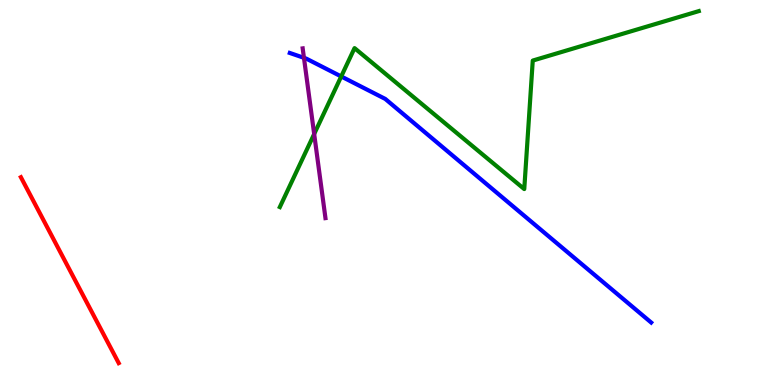[{'lines': ['blue', 'red'], 'intersections': []}, {'lines': ['green', 'red'], 'intersections': []}, {'lines': ['purple', 'red'], 'intersections': []}, {'lines': ['blue', 'green'], 'intersections': [{'x': 4.4, 'y': 8.01}]}, {'lines': ['blue', 'purple'], 'intersections': [{'x': 3.92, 'y': 8.5}]}, {'lines': ['green', 'purple'], 'intersections': [{'x': 4.05, 'y': 6.52}]}]